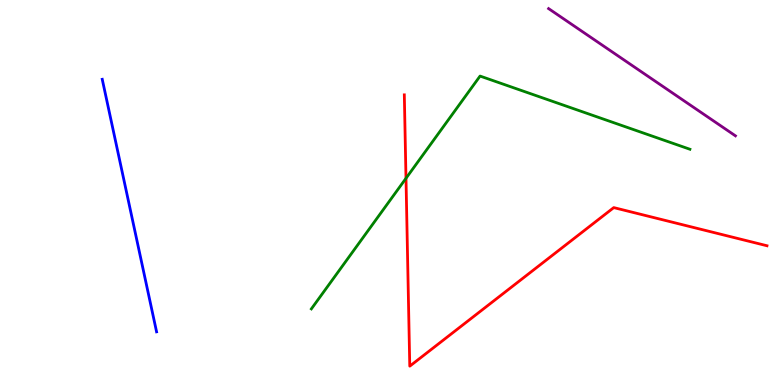[{'lines': ['blue', 'red'], 'intersections': []}, {'lines': ['green', 'red'], 'intersections': [{'x': 5.24, 'y': 5.37}]}, {'lines': ['purple', 'red'], 'intersections': []}, {'lines': ['blue', 'green'], 'intersections': []}, {'lines': ['blue', 'purple'], 'intersections': []}, {'lines': ['green', 'purple'], 'intersections': []}]